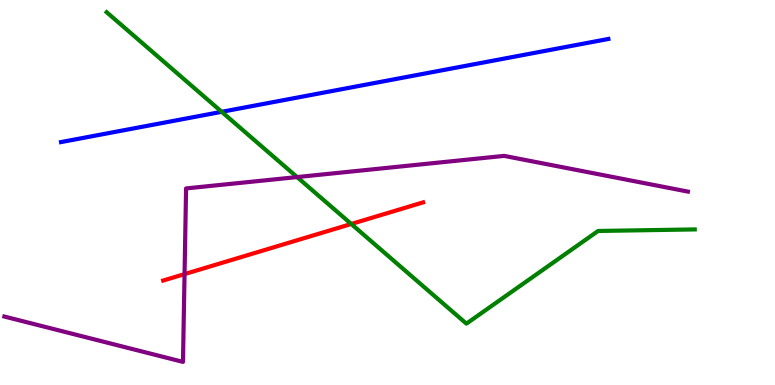[{'lines': ['blue', 'red'], 'intersections': []}, {'lines': ['green', 'red'], 'intersections': [{'x': 4.53, 'y': 4.18}]}, {'lines': ['purple', 'red'], 'intersections': [{'x': 2.38, 'y': 2.88}]}, {'lines': ['blue', 'green'], 'intersections': [{'x': 2.86, 'y': 7.1}]}, {'lines': ['blue', 'purple'], 'intersections': []}, {'lines': ['green', 'purple'], 'intersections': [{'x': 3.83, 'y': 5.4}]}]